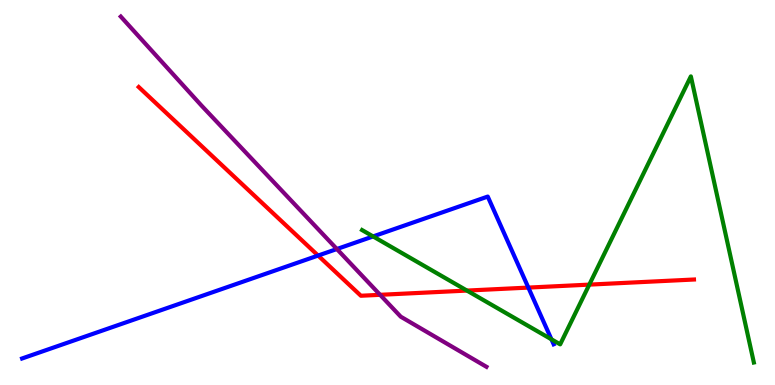[{'lines': ['blue', 'red'], 'intersections': [{'x': 4.1, 'y': 3.36}, {'x': 6.82, 'y': 2.53}]}, {'lines': ['green', 'red'], 'intersections': [{'x': 6.03, 'y': 2.45}, {'x': 7.6, 'y': 2.61}]}, {'lines': ['purple', 'red'], 'intersections': [{'x': 4.9, 'y': 2.34}]}, {'lines': ['blue', 'green'], 'intersections': [{'x': 4.81, 'y': 3.86}, {'x': 7.12, 'y': 1.19}]}, {'lines': ['blue', 'purple'], 'intersections': [{'x': 4.35, 'y': 3.53}]}, {'lines': ['green', 'purple'], 'intersections': []}]